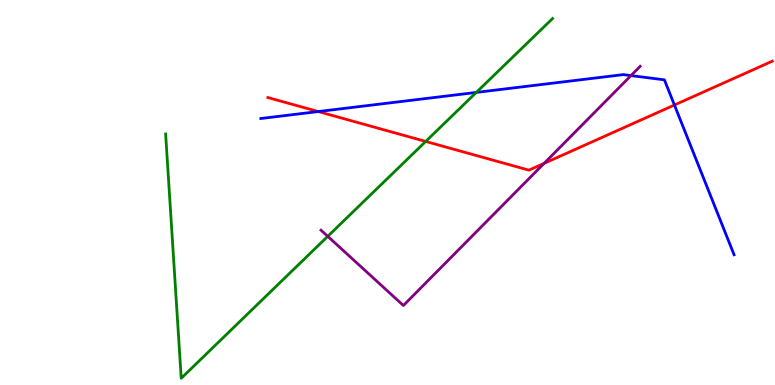[{'lines': ['blue', 'red'], 'intersections': [{'x': 4.11, 'y': 7.1}, {'x': 8.7, 'y': 7.27}]}, {'lines': ['green', 'red'], 'intersections': [{'x': 5.49, 'y': 6.33}]}, {'lines': ['purple', 'red'], 'intersections': [{'x': 7.02, 'y': 5.76}]}, {'lines': ['blue', 'green'], 'intersections': [{'x': 6.15, 'y': 7.6}]}, {'lines': ['blue', 'purple'], 'intersections': [{'x': 8.14, 'y': 8.04}]}, {'lines': ['green', 'purple'], 'intersections': [{'x': 4.23, 'y': 3.86}]}]